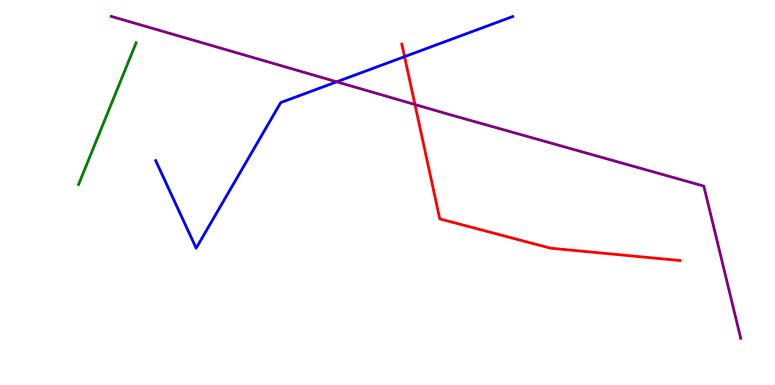[{'lines': ['blue', 'red'], 'intersections': [{'x': 5.22, 'y': 8.53}]}, {'lines': ['green', 'red'], 'intersections': []}, {'lines': ['purple', 'red'], 'intersections': [{'x': 5.35, 'y': 7.28}]}, {'lines': ['blue', 'green'], 'intersections': []}, {'lines': ['blue', 'purple'], 'intersections': [{'x': 4.34, 'y': 7.87}]}, {'lines': ['green', 'purple'], 'intersections': []}]